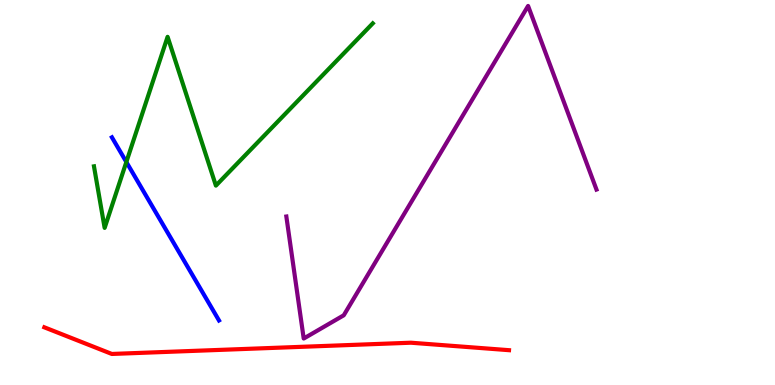[{'lines': ['blue', 'red'], 'intersections': []}, {'lines': ['green', 'red'], 'intersections': []}, {'lines': ['purple', 'red'], 'intersections': []}, {'lines': ['blue', 'green'], 'intersections': [{'x': 1.63, 'y': 5.79}]}, {'lines': ['blue', 'purple'], 'intersections': []}, {'lines': ['green', 'purple'], 'intersections': []}]